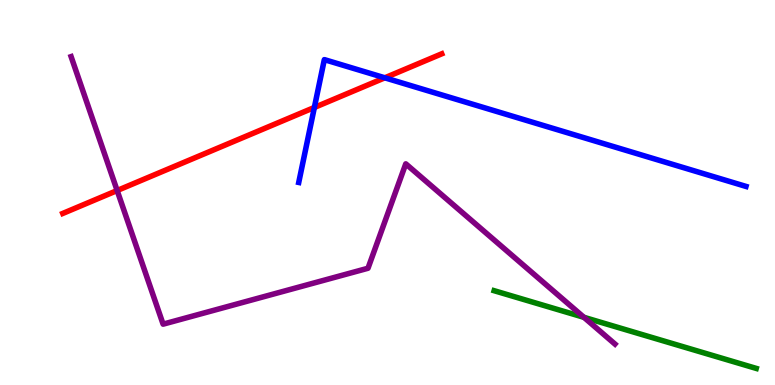[{'lines': ['blue', 'red'], 'intersections': [{'x': 4.06, 'y': 7.21}, {'x': 4.97, 'y': 7.98}]}, {'lines': ['green', 'red'], 'intersections': []}, {'lines': ['purple', 'red'], 'intersections': [{'x': 1.51, 'y': 5.05}]}, {'lines': ['blue', 'green'], 'intersections': []}, {'lines': ['blue', 'purple'], 'intersections': []}, {'lines': ['green', 'purple'], 'intersections': [{'x': 7.53, 'y': 1.76}]}]